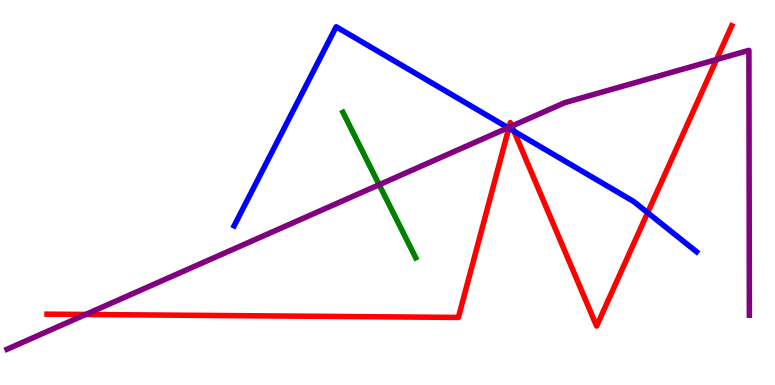[{'lines': ['blue', 'red'], 'intersections': [{'x': 6.57, 'y': 6.67}, {'x': 6.63, 'y': 6.59}, {'x': 8.36, 'y': 4.48}]}, {'lines': ['green', 'red'], 'intersections': []}, {'lines': ['purple', 'red'], 'intersections': [{'x': 1.11, 'y': 1.83}, {'x': 6.57, 'y': 6.69}, {'x': 6.6, 'y': 6.73}, {'x': 9.25, 'y': 8.45}]}, {'lines': ['blue', 'green'], 'intersections': []}, {'lines': ['blue', 'purple'], 'intersections': [{'x': 6.56, 'y': 6.68}]}, {'lines': ['green', 'purple'], 'intersections': [{'x': 4.89, 'y': 5.2}]}]